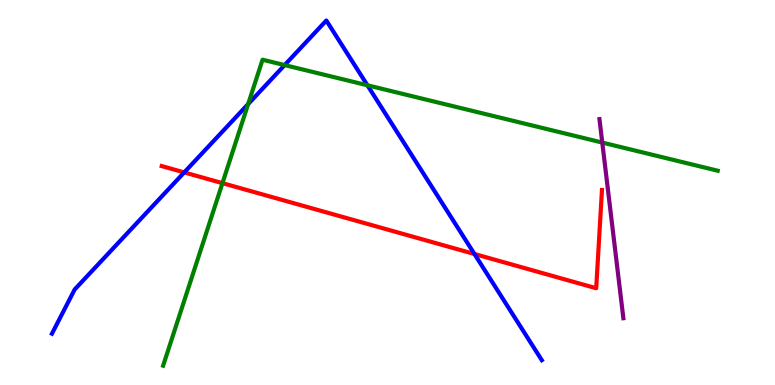[{'lines': ['blue', 'red'], 'intersections': [{'x': 2.38, 'y': 5.52}, {'x': 6.12, 'y': 3.4}]}, {'lines': ['green', 'red'], 'intersections': [{'x': 2.87, 'y': 5.24}]}, {'lines': ['purple', 'red'], 'intersections': []}, {'lines': ['blue', 'green'], 'intersections': [{'x': 3.2, 'y': 7.3}, {'x': 3.67, 'y': 8.31}, {'x': 4.74, 'y': 7.78}]}, {'lines': ['blue', 'purple'], 'intersections': []}, {'lines': ['green', 'purple'], 'intersections': [{'x': 7.77, 'y': 6.3}]}]